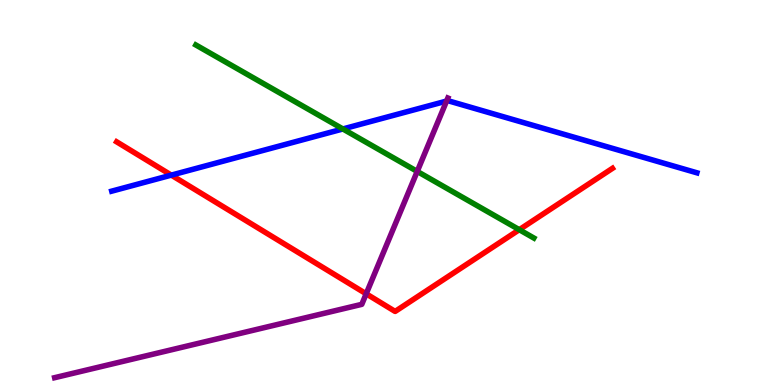[{'lines': ['blue', 'red'], 'intersections': [{'x': 2.21, 'y': 5.45}]}, {'lines': ['green', 'red'], 'intersections': [{'x': 6.7, 'y': 4.03}]}, {'lines': ['purple', 'red'], 'intersections': [{'x': 4.73, 'y': 2.37}]}, {'lines': ['blue', 'green'], 'intersections': [{'x': 4.42, 'y': 6.65}]}, {'lines': ['blue', 'purple'], 'intersections': [{'x': 5.76, 'y': 7.37}]}, {'lines': ['green', 'purple'], 'intersections': [{'x': 5.38, 'y': 5.55}]}]